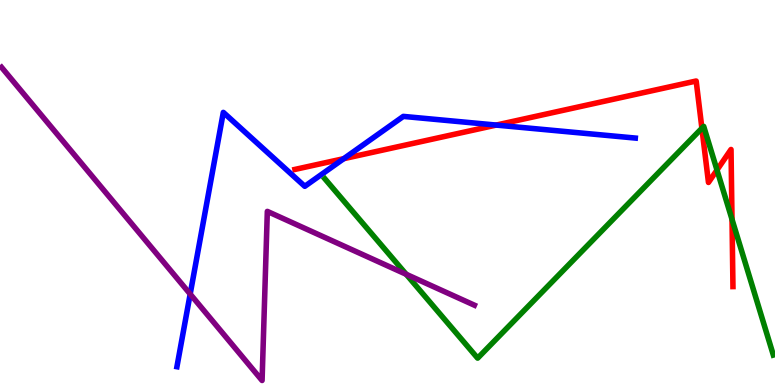[{'lines': ['blue', 'red'], 'intersections': [{'x': 4.44, 'y': 5.88}, {'x': 6.4, 'y': 6.75}]}, {'lines': ['green', 'red'], 'intersections': [{'x': 9.06, 'y': 6.67}, {'x': 9.25, 'y': 5.58}, {'x': 9.45, 'y': 4.3}]}, {'lines': ['purple', 'red'], 'intersections': []}, {'lines': ['blue', 'green'], 'intersections': []}, {'lines': ['blue', 'purple'], 'intersections': [{'x': 2.45, 'y': 2.36}]}, {'lines': ['green', 'purple'], 'intersections': [{'x': 5.24, 'y': 2.88}]}]